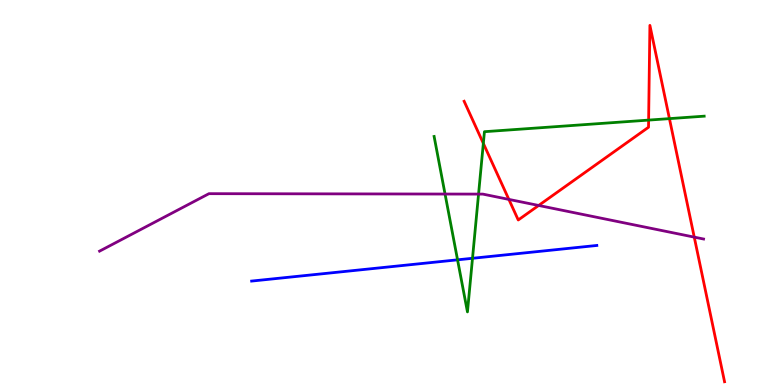[{'lines': ['blue', 'red'], 'intersections': []}, {'lines': ['green', 'red'], 'intersections': [{'x': 6.24, 'y': 6.28}, {'x': 8.37, 'y': 6.88}, {'x': 8.64, 'y': 6.92}]}, {'lines': ['purple', 'red'], 'intersections': [{'x': 6.57, 'y': 4.82}, {'x': 6.95, 'y': 4.66}, {'x': 8.96, 'y': 3.84}]}, {'lines': ['blue', 'green'], 'intersections': [{'x': 5.9, 'y': 3.25}, {'x': 6.1, 'y': 3.29}]}, {'lines': ['blue', 'purple'], 'intersections': []}, {'lines': ['green', 'purple'], 'intersections': [{'x': 5.74, 'y': 4.96}, {'x': 6.17, 'y': 4.96}]}]